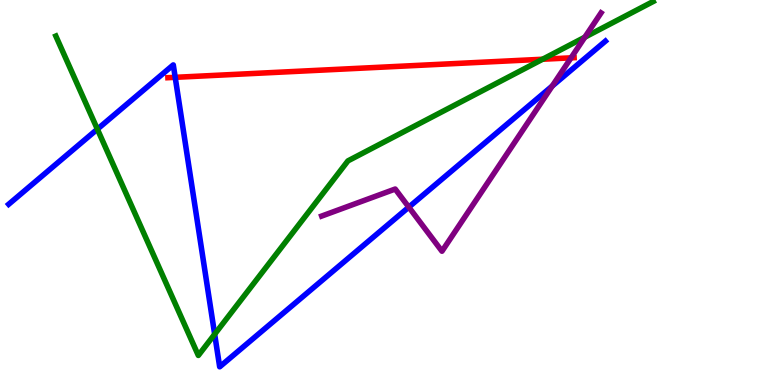[{'lines': ['blue', 'red'], 'intersections': [{'x': 2.26, 'y': 7.99}]}, {'lines': ['green', 'red'], 'intersections': [{'x': 7.0, 'y': 8.46}]}, {'lines': ['purple', 'red'], 'intersections': [{'x': 7.37, 'y': 8.5}]}, {'lines': ['blue', 'green'], 'intersections': [{'x': 1.26, 'y': 6.64}, {'x': 2.77, 'y': 1.32}]}, {'lines': ['blue', 'purple'], 'intersections': [{'x': 5.27, 'y': 4.62}, {'x': 7.13, 'y': 7.77}]}, {'lines': ['green', 'purple'], 'intersections': [{'x': 7.55, 'y': 9.03}]}]